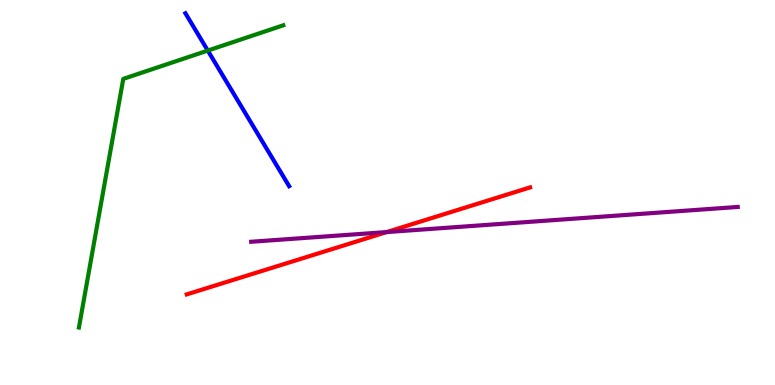[{'lines': ['blue', 'red'], 'intersections': []}, {'lines': ['green', 'red'], 'intersections': []}, {'lines': ['purple', 'red'], 'intersections': [{'x': 4.99, 'y': 3.97}]}, {'lines': ['blue', 'green'], 'intersections': [{'x': 2.68, 'y': 8.69}]}, {'lines': ['blue', 'purple'], 'intersections': []}, {'lines': ['green', 'purple'], 'intersections': []}]